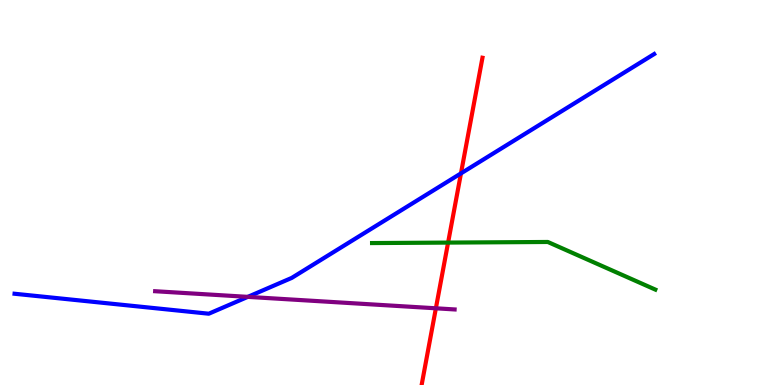[{'lines': ['blue', 'red'], 'intersections': [{'x': 5.95, 'y': 5.5}]}, {'lines': ['green', 'red'], 'intersections': [{'x': 5.78, 'y': 3.7}]}, {'lines': ['purple', 'red'], 'intersections': [{'x': 5.62, 'y': 1.99}]}, {'lines': ['blue', 'green'], 'intersections': []}, {'lines': ['blue', 'purple'], 'intersections': [{'x': 3.2, 'y': 2.29}]}, {'lines': ['green', 'purple'], 'intersections': []}]